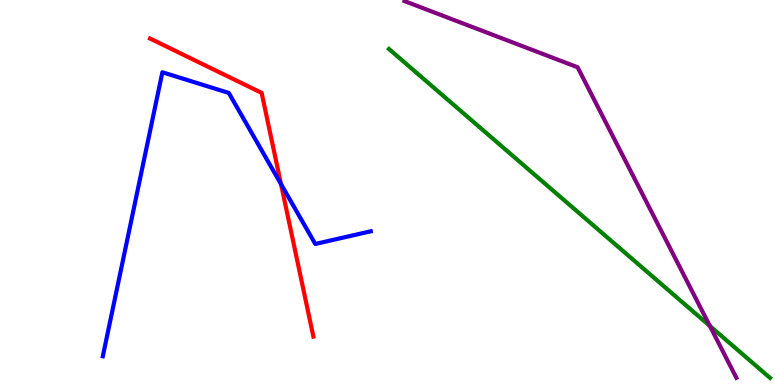[{'lines': ['blue', 'red'], 'intersections': [{'x': 3.63, 'y': 5.22}]}, {'lines': ['green', 'red'], 'intersections': []}, {'lines': ['purple', 'red'], 'intersections': []}, {'lines': ['blue', 'green'], 'intersections': []}, {'lines': ['blue', 'purple'], 'intersections': []}, {'lines': ['green', 'purple'], 'intersections': [{'x': 9.16, 'y': 1.53}]}]